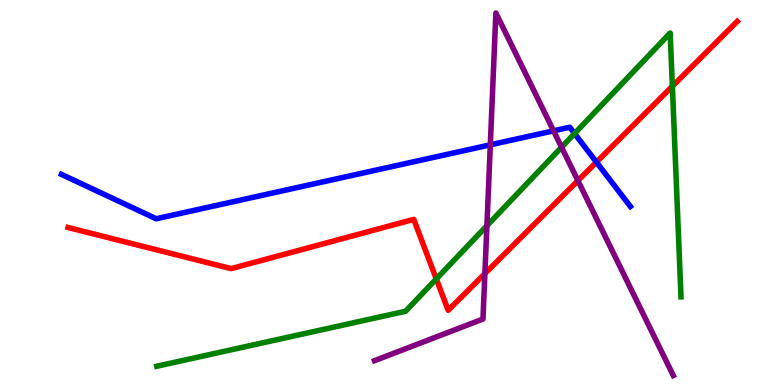[{'lines': ['blue', 'red'], 'intersections': [{'x': 7.7, 'y': 5.79}]}, {'lines': ['green', 'red'], 'intersections': [{'x': 5.63, 'y': 2.75}, {'x': 8.68, 'y': 7.76}]}, {'lines': ['purple', 'red'], 'intersections': [{'x': 6.26, 'y': 2.89}, {'x': 7.46, 'y': 5.31}]}, {'lines': ['blue', 'green'], 'intersections': [{'x': 7.41, 'y': 6.53}]}, {'lines': ['blue', 'purple'], 'intersections': [{'x': 6.33, 'y': 6.24}, {'x': 7.14, 'y': 6.6}]}, {'lines': ['green', 'purple'], 'intersections': [{'x': 6.28, 'y': 4.14}, {'x': 7.25, 'y': 6.18}]}]